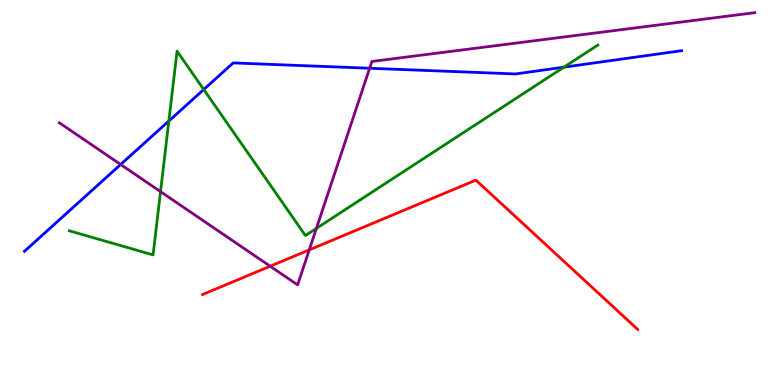[{'lines': ['blue', 'red'], 'intersections': []}, {'lines': ['green', 'red'], 'intersections': []}, {'lines': ['purple', 'red'], 'intersections': [{'x': 3.49, 'y': 3.08}, {'x': 3.99, 'y': 3.51}]}, {'lines': ['blue', 'green'], 'intersections': [{'x': 2.18, 'y': 6.86}, {'x': 2.63, 'y': 7.67}, {'x': 7.28, 'y': 8.26}]}, {'lines': ['blue', 'purple'], 'intersections': [{'x': 1.56, 'y': 5.73}, {'x': 4.77, 'y': 8.23}]}, {'lines': ['green', 'purple'], 'intersections': [{'x': 2.07, 'y': 5.02}, {'x': 4.08, 'y': 4.07}]}]